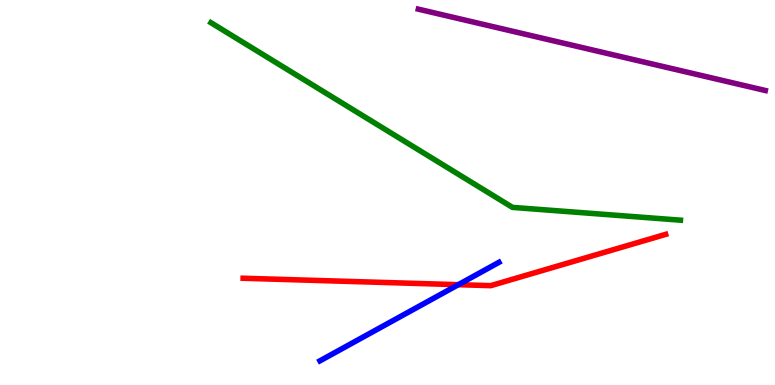[{'lines': ['blue', 'red'], 'intersections': [{'x': 5.91, 'y': 2.61}]}, {'lines': ['green', 'red'], 'intersections': []}, {'lines': ['purple', 'red'], 'intersections': []}, {'lines': ['blue', 'green'], 'intersections': []}, {'lines': ['blue', 'purple'], 'intersections': []}, {'lines': ['green', 'purple'], 'intersections': []}]